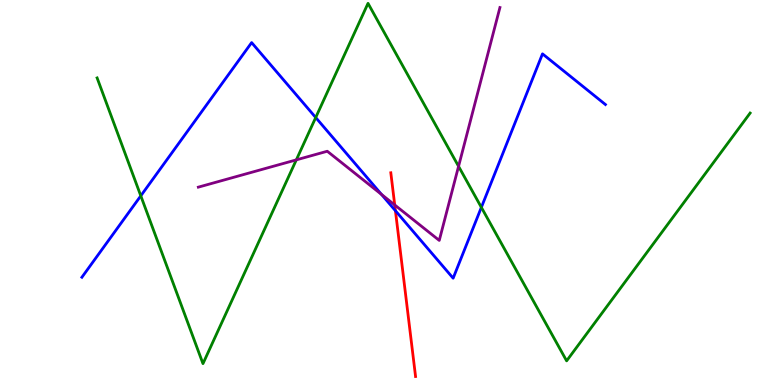[{'lines': ['blue', 'red'], 'intersections': [{'x': 5.1, 'y': 4.53}]}, {'lines': ['green', 'red'], 'intersections': []}, {'lines': ['purple', 'red'], 'intersections': [{'x': 5.09, 'y': 4.68}]}, {'lines': ['blue', 'green'], 'intersections': [{'x': 1.82, 'y': 4.91}, {'x': 4.07, 'y': 6.95}, {'x': 6.21, 'y': 4.61}]}, {'lines': ['blue', 'purple'], 'intersections': [{'x': 4.92, 'y': 4.95}]}, {'lines': ['green', 'purple'], 'intersections': [{'x': 3.82, 'y': 5.85}, {'x': 5.92, 'y': 5.68}]}]